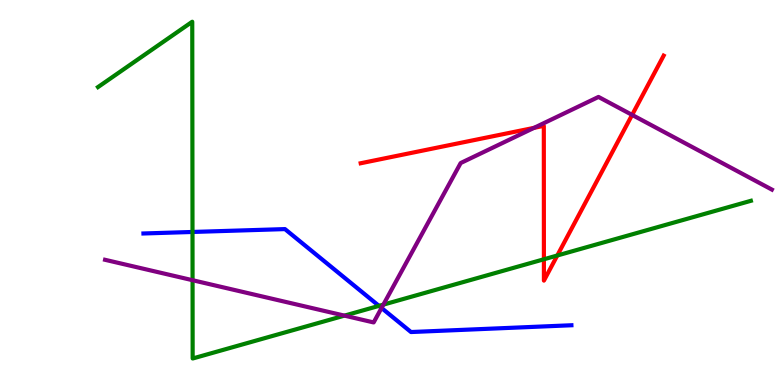[{'lines': ['blue', 'red'], 'intersections': []}, {'lines': ['green', 'red'], 'intersections': [{'x': 7.02, 'y': 3.27}, {'x': 7.19, 'y': 3.36}]}, {'lines': ['purple', 'red'], 'intersections': [{'x': 6.89, 'y': 6.68}, {'x': 8.16, 'y': 7.02}]}, {'lines': ['blue', 'green'], 'intersections': [{'x': 2.48, 'y': 3.98}, {'x': 4.89, 'y': 2.06}]}, {'lines': ['blue', 'purple'], 'intersections': [{'x': 4.92, 'y': 2.0}]}, {'lines': ['green', 'purple'], 'intersections': [{'x': 2.48, 'y': 2.72}, {'x': 4.44, 'y': 1.8}, {'x': 4.95, 'y': 2.09}]}]